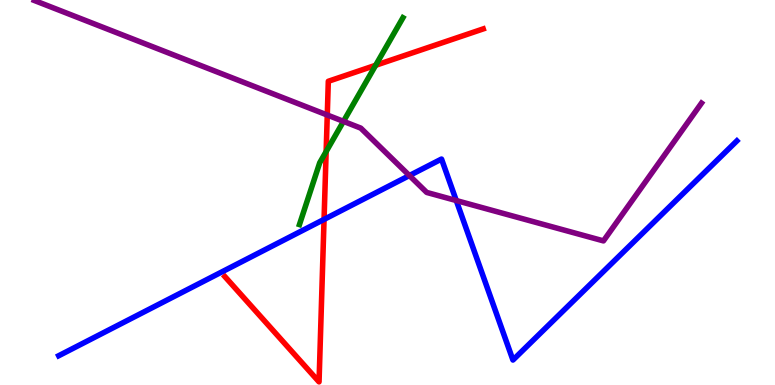[{'lines': ['blue', 'red'], 'intersections': [{'x': 4.18, 'y': 4.3}]}, {'lines': ['green', 'red'], 'intersections': [{'x': 4.21, 'y': 6.06}, {'x': 4.85, 'y': 8.3}]}, {'lines': ['purple', 'red'], 'intersections': [{'x': 4.22, 'y': 7.01}]}, {'lines': ['blue', 'green'], 'intersections': []}, {'lines': ['blue', 'purple'], 'intersections': [{'x': 5.28, 'y': 5.44}, {'x': 5.89, 'y': 4.79}]}, {'lines': ['green', 'purple'], 'intersections': [{'x': 4.43, 'y': 6.85}]}]